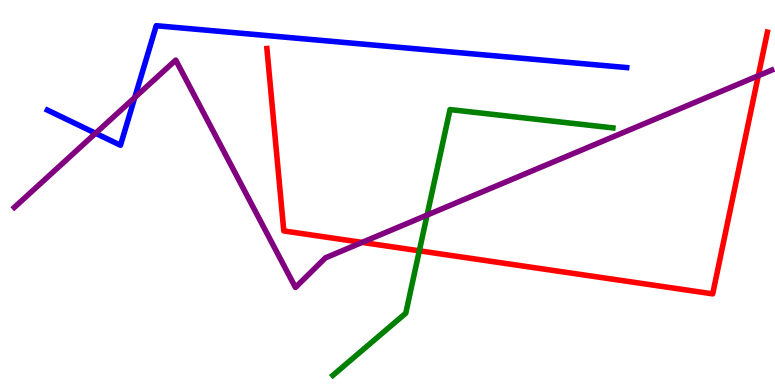[{'lines': ['blue', 'red'], 'intersections': []}, {'lines': ['green', 'red'], 'intersections': [{'x': 5.41, 'y': 3.49}]}, {'lines': ['purple', 'red'], 'intersections': [{'x': 4.67, 'y': 3.7}, {'x': 9.78, 'y': 8.03}]}, {'lines': ['blue', 'green'], 'intersections': []}, {'lines': ['blue', 'purple'], 'intersections': [{'x': 1.23, 'y': 6.54}, {'x': 1.74, 'y': 7.47}]}, {'lines': ['green', 'purple'], 'intersections': [{'x': 5.51, 'y': 4.41}]}]